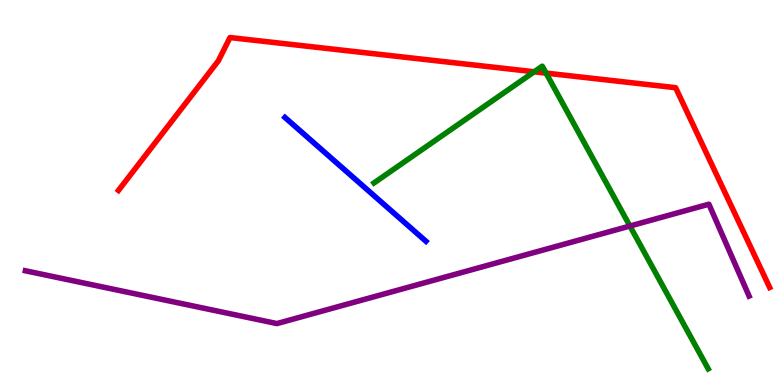[{'lines': ['blue', 'red'], 'intersections': []}, {'lines': ['green', 'red'], 'intersections': [{'x': 6.89, 'y': 8.14}, {'x': 7.05, 'y': 8.1}]}, {'lines': ['purple', 'red'], 'intersections': []}, {'lines': ['blue', 'green'], 'intersections': []}, {'lines': ['blue', 'purple'], 'intersections': []}, {'lines': ['green', 'purple'], 'intersections': [{'x': 8.13, 'y': 4.13}]}]